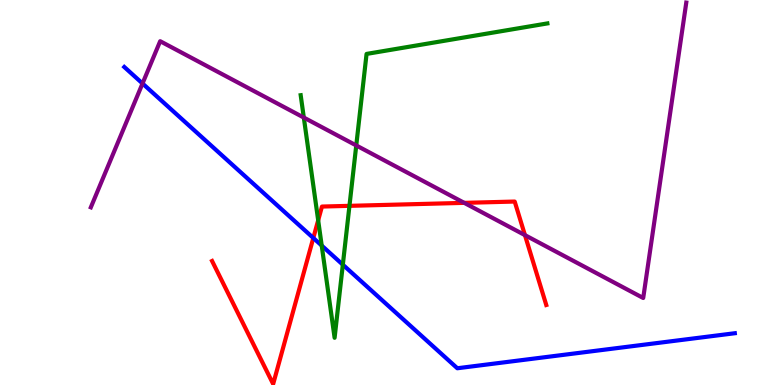[{'lines': ['blue', 'red'], 'intersections': [{'x': 4.04, 'y': 3.82}]}, {'lines': ['green', 'red'], 'intersections': [{'x': 4.11, 'y': 4.28}, {'x': 4.51, 'y': 4.65}]}, {'lines': ['purple', 'red'], 'intersections': [{'x': 5.99, 'y': 4.73}, {'x': 6.77, 'y': 3.89}]}, {'lines': ['blue', 'green'], 'intersections': [{'x': 4.15, 'y': 3.62}, {'x': 4.42, 'y': 3.12}]}, {'lines': ['blue', 'purple'], 'intersections': [{'x': 1.84, 'y': 7.83}]}, {'lines': ['green', 'purple'], 'intersections': [{'x': 3.92, 'y': 6.95}, {'x': 4.6, 'y': 6.22}]}]